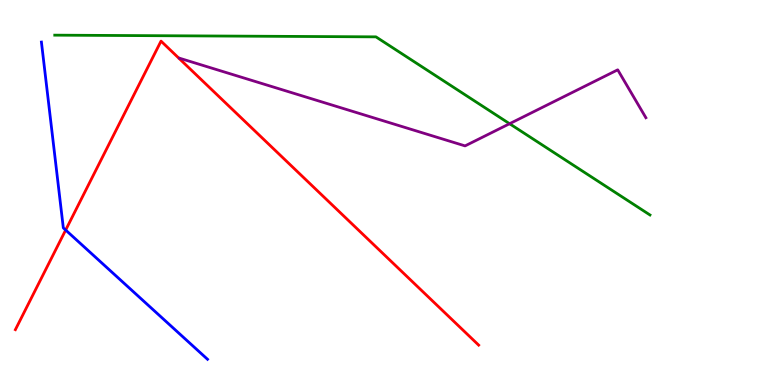[{'lines': ['blue', 'red'], 'intersections': [{'x': 0.847, 'y': 4.02}]}, {'lines': ['green', 'red'], 'intersections': []}, {'lines': ['purple', 'red'], 'intersections': []}, {'lines': ['blue', 'green'], 'intersections': []}, {'lines': ['blue', 'purple'], 'intersections': []}, {'lines': ['green', 'purple'], 'intersections': [{'x': 6.58, 'y': 6.79}]}]